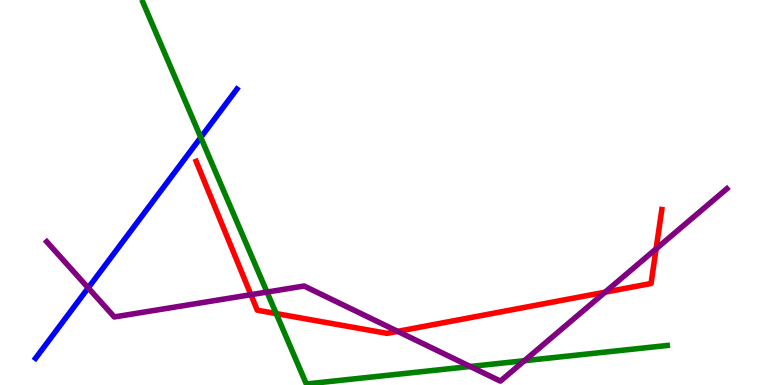[{'lines': ['blue', 'red'], 'intersections': []}, {'lines': ['green', 'red'], 'intersections': [{'x': 3.56, 'y': 1.85}]}, {'lines': ['purple', 'red'], 'intersections': [{'x': 3.24, 'y': 2.35}, {'x': 5.13, 'y': 1.39}, {'x': 7.81, 'y': 2.41}, {'x': 8.47, 'y': 3.54}]}, {'lines': ['blue', 'green'], 'intersections': [{'x': 2.59, 'y': 6.43}]}, {'lines': ['blue', 'purple'], 'intersections': [{'x': 1.14, 'y': 2.52}]}, {'lines': ['green', 'purple'], 'intersections': [{'x': 3.45, 'y': 2.41}, {'x': 6.07, 'y': 0.481}, {'x': 6.77, 'y': 0.631}]}]